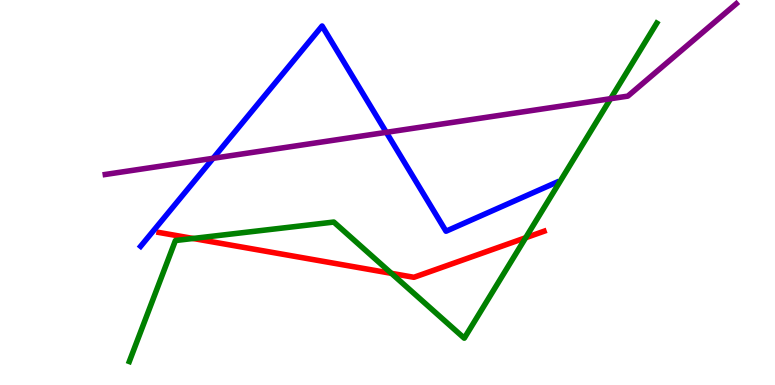[{'lines': ['blue', 'red'], 'intersections': []}, {'lines': ['green', 'red'], 'intersections': [{'x': 2.49, 'y': 3.81}, {'x': 5.05, 'y': 2.9}, {'x': 6.78, 'y': 3.82}]}, {'lines': ['purple', 'red'], 'intersections': []}, {'lines': ['blue', 'green'], 'intersections': []}, {'lines': ['blue', 'purple'], 'intersections': [{'x': 2.75, 'y': 5.89}, {'x': 4.98, 'y': 6.56}]}, {'lines': ['green', 'purple'], 'intersections': [{'x': 7.88, 'y': 7.44}]}]